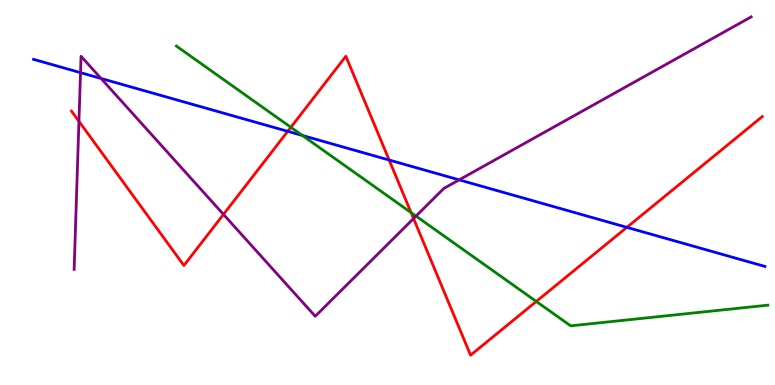[{'lines': ['blue', 'red'], 'intersections': [{'x': 3.71, 'y': 6.59}, {'x': 5.02, 'y': 5.84}, {'x': 8.09, 'y': 4.09}]}, {'lines': ['green', 'red'], 'intersections': [{'x': 3.75, 'y': 6.69}, {'x': 5.3, 'y': 4.48}, {'x': 6.92, 'y': 2.17}]}, {'lines': ['purple', 'red'], 'intersections': [{'x': 1.02, 'y': 6.85}, {'x': 2.88, 'y': 4.43}, {'x': 5.34, 'y': 4.32}]}, {'lines': ['blue', 'green'], 'intersections': [{'x': 3.9, 'y': 6.48}]}, {'lines': ['blue', 'purple'], 'intersections': [{'x': 1.04, 'y': 8.11}, {'x': 1.3, 'y': 7.96}, {'x': 5.92, 'y': 5.33}]}, {'lines': ['green', 'purple'], 'intersections': [{'x': 5.37, 'y': 4.39}]}]